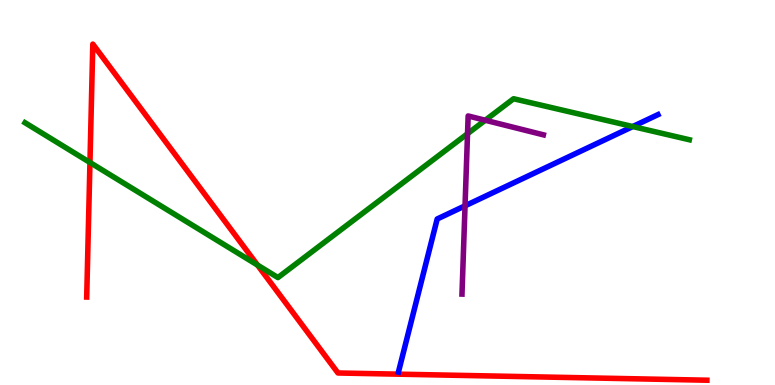[{'lines': ['blue', 'red'], 'intersections': []}, {'lines': ['green', 'red'], 'intersections': [{'x': 1.16, 'y': 5.78}, {'x': 3.32, 'y': 3.11}]}, {'lines': ['purple', 'red'], 'intersections': []}, {'lines': ['blue', 'green'], 'intersections': [{'x': 8.16, 'y': 6.71}]}, {'lines': ['blue', 'purple'], 'intersections': [{'x': 6.0, 'y': 4.65}]}, {'lines': ['green', 'purple'], 'intersections': [{'x': 6.03, 'y': 6.53}, {'x': 6.26, 'y': 6.88}]}]